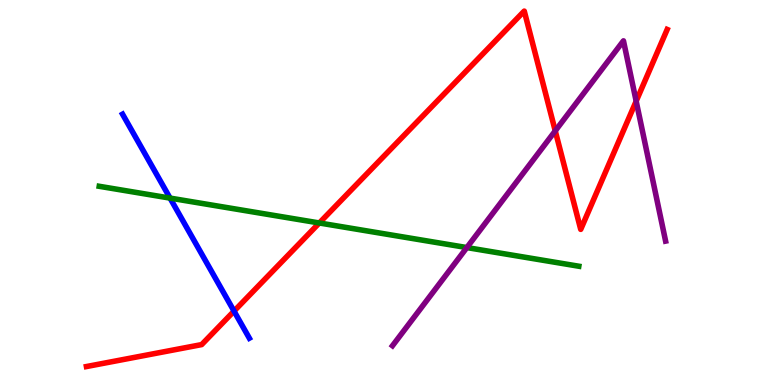[{'lines': ['blue', 'red'], 'intersections': [{'x': 3.02, 'y': 1.92}]}, {'lines': ['green', 'red'], 'intersections': [{'x': 4.12, 'y': 4.21}]}, {'lines': ['purple', 'red'], 'intersections': [{'x': 7.16, 'y': 6.6}, {'x': 8.21, 'y': 7.37}]}, {'lines': ['blue', 'green'], 'intersections': [{'x': 2.19, 'y': 4.85}]}, {'lines': ['blue', 'purple'], 'intersections': []}, {'lines': ['green', 'purple'], 'intersections': [{'x': 6.02, 'y': 3.57}]}]